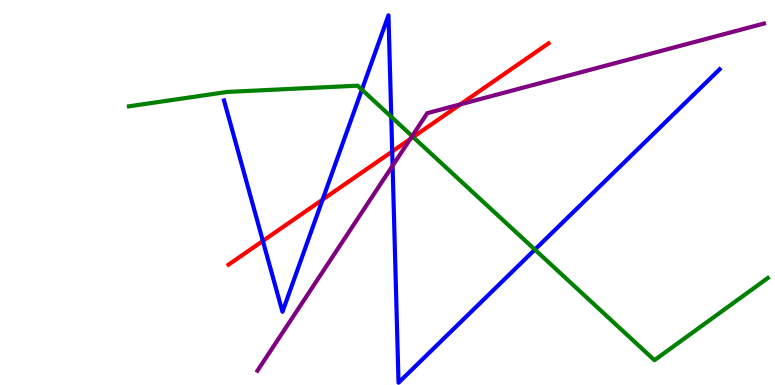[{'lines': ['blue', 'red'], 'intersections': [{'x': 3.39, 'y': 3.74}, {'x': 4.16, 'y': 4.81}, {'x': 5.06, 'y': 6.07}]}, {'lines': ['green', 'red'], 'intersections': [{'x': 5.33, 'y': 6.44}]}, {'lines': ['purple', 'red'], 'intersections': [{'x': 5.29, 'y': 6.39}, {'x': 5.94, 'y': 7.29}]}, {'lines': ['blue', 'green'], 'intersections': [{'x': 4.67, 'y': 7.67}, {'x': 5.05, 'y': 6.97}, {'x': 6.9, 'y': 3.52}]}, {'lines': ['blue', 'purple'], 'intersections': [{'x': 5.07, 'y': 5.69}]}, {'lines': ['green', 'purple'], 'intersections': [{'x': 5.32, 'y': 6.46}]}]